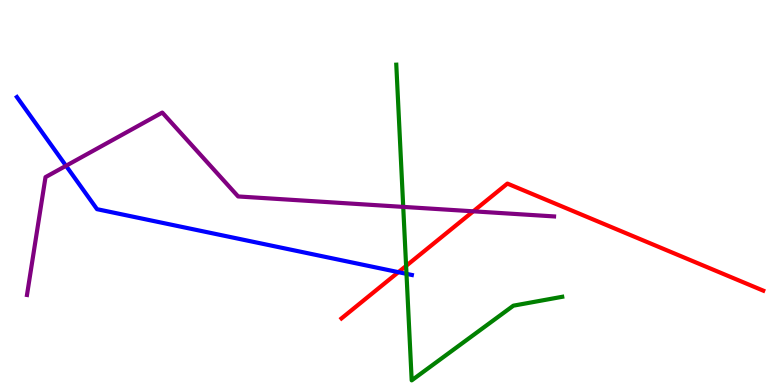[{'lines': ['blue', 'red'], 'intersections': [{'x': 5.14, 'y': 2.93}]}, {'lines': ['green', 'red'], 'intersections': [{'x': 5.24, 'y': 3.09}]}, {'lines': ['purple', 'red'], 'intersections': [{'x': 6.11, 'y': 4.51}]}, {'lines': ['blue', 'green'], 'intersections': [{'x': 5.25, 'y': 2.89}]}, {'lines': ['blue', 'purple'], 'intersections': [{'x': 0.852, 'y': 5.69}]}, {'lines': ['green', 'purple'], 'intersections': [{'x': 5.2, 'y': 4.63}]}]